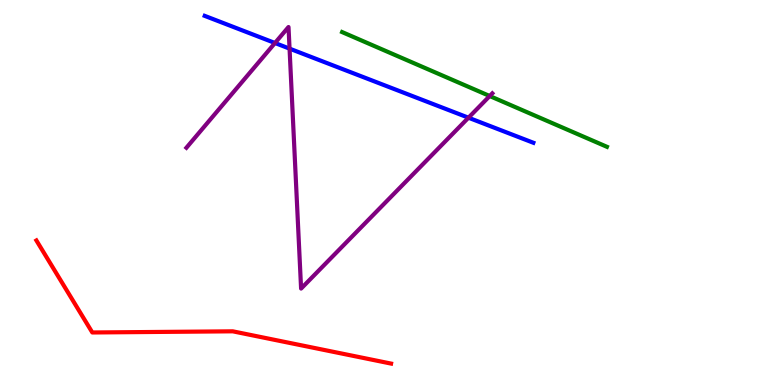[{'lines': ['blue', 'red'], 'intersections': []}, {'lines': ['green', 'red'], 'intersections': []}, {'lines': ['purple', 'red'], 'intersections': []}, {'lines': ['blue', 'green'], 'intersections': []}, {'lines': ['blue', 'purple'], 'intersections': [{'x': 3.55, 'y': 8.88}, {'x': 3.74, 'y': 8.74}, {'x': 6.04, 'y': 6.94}]}, {'lines': ['green', 'purple'], 'intersections': [{'x': 6.32, 'y': 7.51}]}]